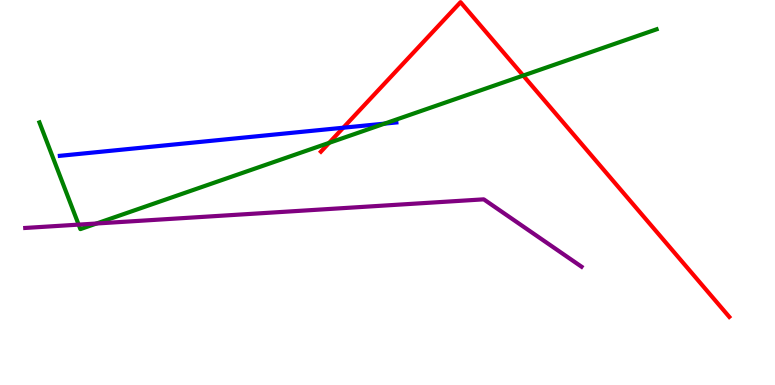[{'lines': ['blue', 'red'], 'intersections': [{'x': 4.43, 'y': 6.68}]}, {'lines': ['green', 'red'], 'intersections': [{'x': 4.25, 'y': 6.29}, {'x': 6.75, 'y': 8.04}]}, {'lines': ['purple', 'red'], 'intersections': []}, {'lines': ['blue', 'green'], 'intersections': [{'x': 4.96, 'y': 6.79}]}, {'lines': ['blue', 'purple'], 'intersections': []}, {'lines': ['green', 'purple'], 'intersections': [{'x': 1.01, 'y': 4.17}, {'x': 1.25, 'y': 4.19}]}]